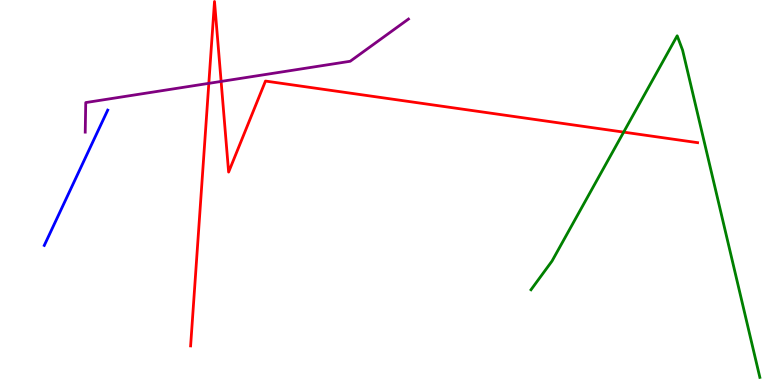[{'lines': ['blue', 'red'], 'intersections': []}, {'lines': ['green', 'red'], 'intersections': [{'x': 8.05, 'y': 6.57}]}, {'lines': ['purple', 'red'], 'intersections': [{'x': 2.69, 'y': 7.84}, {'x': 2.85, 'y': 7.88}]}, {'lines': ['blue', 'green'], 'intersections': []}, {'lines': ['blue', 'purple'], 'intersections': []}, {'lines': ['green', 'purple'], 'intersections': []}]